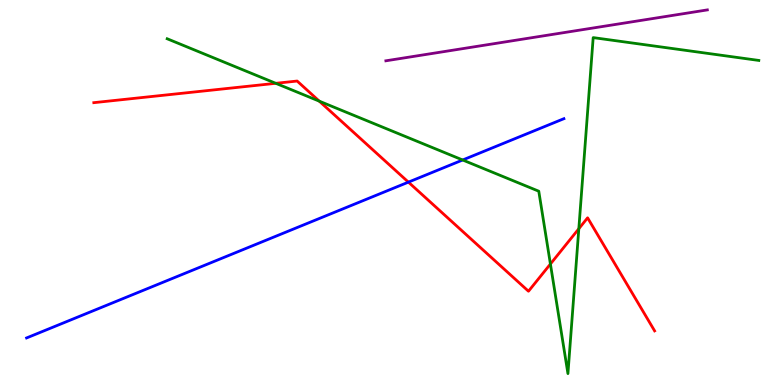[{'lines': ['blue', 'red'], 'intersections': [{'x': 5.27, 'y': 5.27}]}, {'lines': ['green', 'red'], 'intersections': [{'x': 3.56, 'y': 7.84}, {'x': 4.12, 'y': 7.37}, {'x': 7.1, 'y': 3.14}, {'x': 7.47, 'y': 4.06}]}, {'lines': ['purple', 'red'], 'intersections': []}, {'lines': ['blue', 'green'], 'intersections': [{'x': 5.97, 'y': 5.84}]}, {'lines': ['blue', 'purple'], 'intersections': []}, {'lines': ['green', 'purple'], 'intersections': []}]